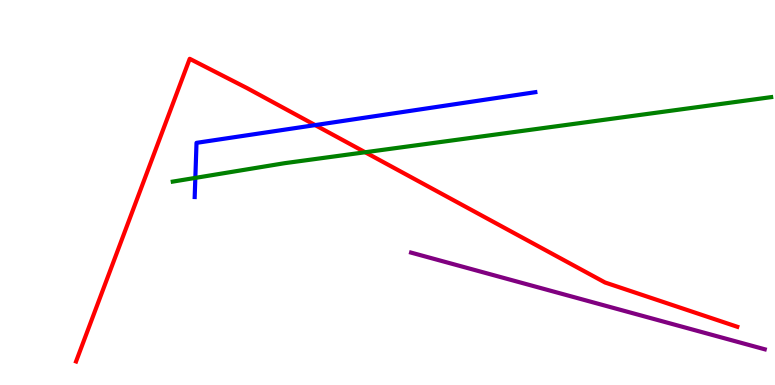[{'lines': ['blue', 'red'], 'intersections': [{'x': 4.07, 'y': 6.75}]}, {'lines': ['green', 'red'], 'intersections': [{'x': 4.71, 'y': 6.05}]}, {'lines': ['purple', 'red'], 'intersections': []}, {'lines': ['blue', 'green'], 'intersections': [{'x': 2.52, 'y': 5.38}]}, {'lines': ['blue', 'purple'], 'intersections': []}, {'lines': ['green', 'purple'], 'intersections': []}]